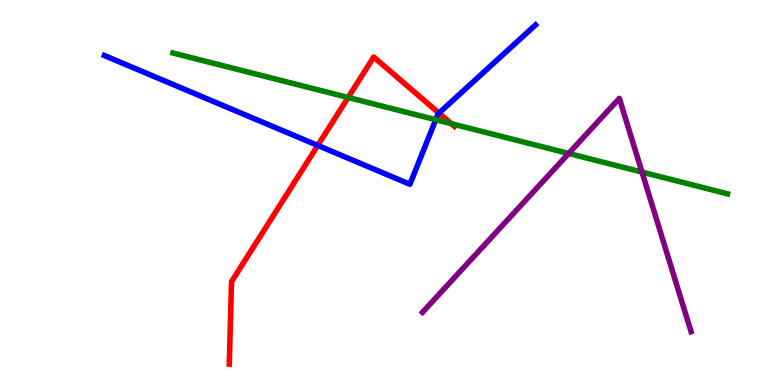[{'lines': ['blue', 'red'], 'intersections': [{'x': 4.1, 'y': 6.22}, {'x': 5.66, 'y': 7.06}]}, {'lines': ['green', 'red'], 'intersections': [{'x': 4.49, 'y': 7.47}, {'x': 5.82, 'y': 6.79}]}, {'lines': ['purple', 'red'], 'intersections': []}, {'lines': ['blue', 'green'], 'intersections': [{'x': 5.62, 'y': 6.89}]}, {'lines': ['blue', 'purple'], 'intersections': []}, {'lines': ['green', 'purple'], 'intersections': [{'x': 7.34, 'y': 6.01}, {'x': 8.28, 'y': 5.53}]}]